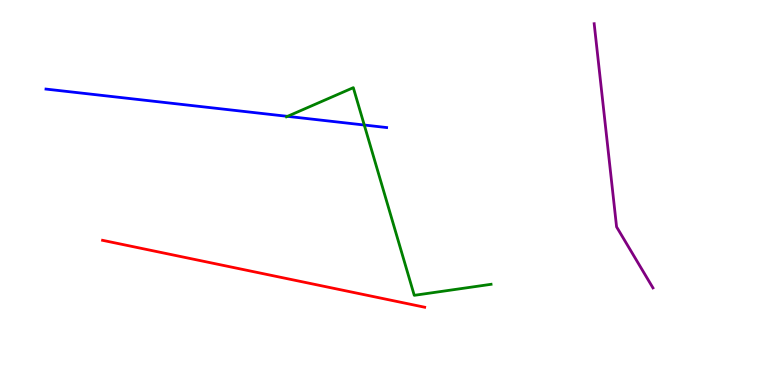[{'lines': ['blue', 'red'], 'intersections': []}, {'lines': ['green', 'red'], 'intersections': []}, {'lines': ['purple', 'red'], 'intersections': []}, {'lines': ['blue', 'green'], 'intersections': [{'x': 3.71, 'y': 6.98}, {'x': 4.7, 'y': 6.75}]}, {'lines': ['blue', 'purple'], 'intersections': []}, {'lines': ['green', 'purple'], 'intersections': []}]